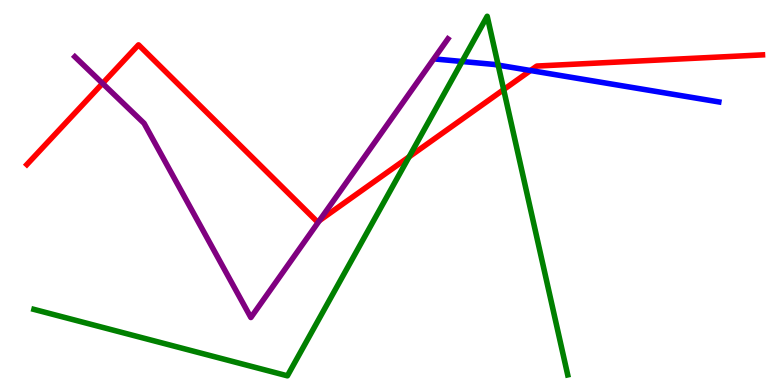[{'lines': ['blue', 'red'], 'intersections': [{'x': 6.85, 'y': 8.17}]}, {'lines': ['green', 'red'], 'intersections': [{'x': 5.28, 'y': 5.93}, {'x': 6.5, 'y': 7.67}]}, {'lines': ['purple', 'red'], 'intersections': [{'x': 1.32, 'y': 7.83}, {'x': 4.12, 'y': 4.27}]}, {'lines': ['blue', 'green'], 'intersections': [{'x': 5.96, 'y': 8.4}, {'x': 6.43, 'y': 8.31}]}, {'lines': ['blue', 'purple'], 'intersections': []}, {'lines': ['green', 'purple'], 'intersections': []}]